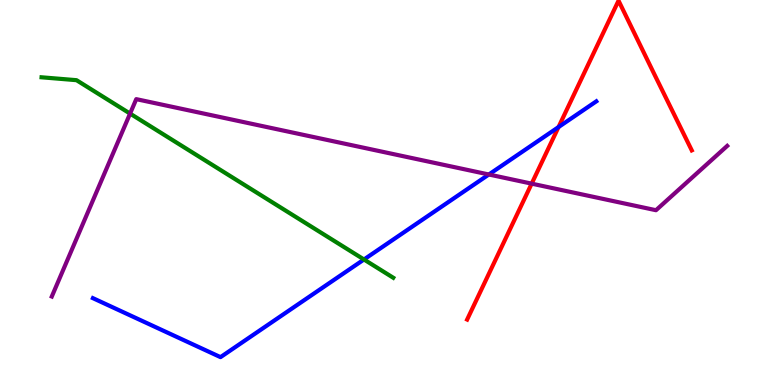[{'lines': ['blue', 'red'], 'intersections': [{'x': 7.21, 'y': 6.7}]}, {'lines': ['green', 'red'], 'intersections': []}, {'lines': ['purple', 'red'], 'intersections': [{'x': 6.86, 'y': 5.23}]}, {'lines': ['blue', 'green'], 'intersections': [{'x': 4.7, 'y': 3.26}]}, {'lines': ['blue', 'purple'], 'intersections': [{'x': 6.31, 'y': 5.47}]}, {'lines': ['green', 'purple'], 'intersections': [{'x': 1.68, 'y': 7.05}]}]